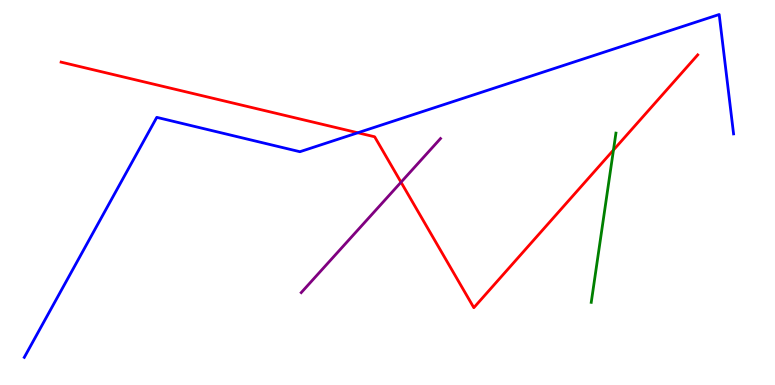[{'lines': ['blue', 'red'], 'intersections': [{'x': 4.62, 'y': 6.55}]}, {'lines': ['green', 'red'], 'intersections': [{'x': 7.92, 'y': 6.1}]}, {'lines': ['purple', 'red'], 'intersections': [{'x': 5.17, 'y': 5.27}]}, {'lines': ['blue', 'green'], 'intersections': []}, {'lines': ['blue', 'purple'], 'intersections': []}, {'lines': ['green', 'purple'], 'intersections': []}]